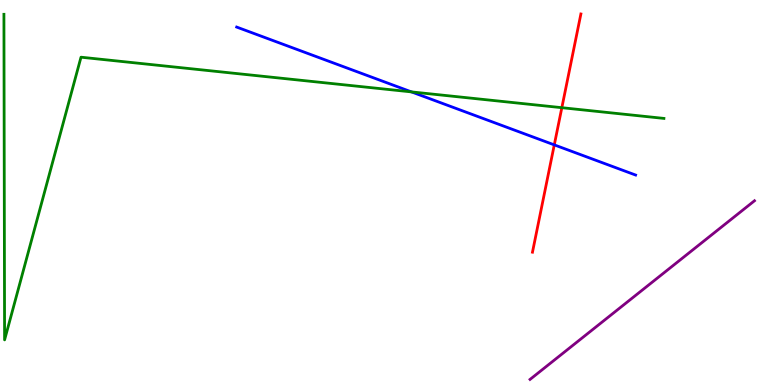[{'lines': ['blue', 'red'], 'intersections': [{'x': 7.15, 'y': 6.24}]}, {'lines': ['green', 'red'], 'intersections': [{'x': 7.25, 'y': 7.2}]}, {'lines': ['purple', 'red'], 'intersections': []}, {'lines': ['blue', 'green'], 'intersections': [{'x': 5.31, 'y': 7.61}]}, {'lines': ['blue', 'purple'], 'intersections': []}, {'lines': ['green', 'purple'], 'intersections': []}]